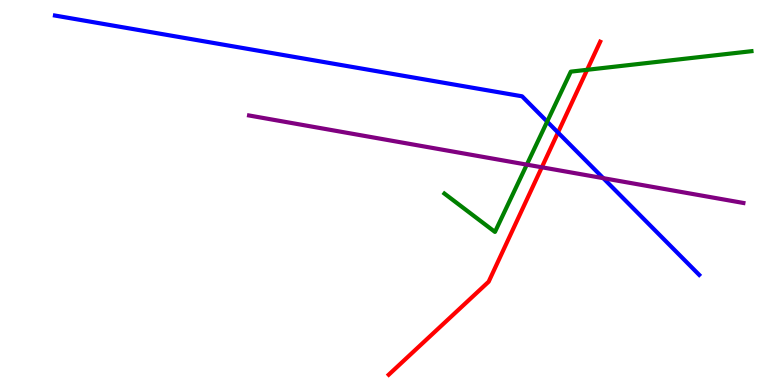[{'lines': ['blue', 'red'], 'intersections': [{'x': 7.2, 'y': 6.56}]}, {'lines': ['green', 'red'], 'intersections': [{'x': 7.58, 'y': 8.19}]}, {'lines': ['purple', 'red'], 'intersections': [{'x': 6.99, 'y': 5.65}]}, {'lines': ['blue', 'green'], 'intersections': [{'x': 7.06, 'y': 6.84}]}, {'lines': ['blue', 'purple'], 'intersections': [{'x': 7.78, 'y': 5.37}]}, {'lines': ['green', 'purple'], 'intersections': [{'x': 6.8, 'y': 5.72}]}]